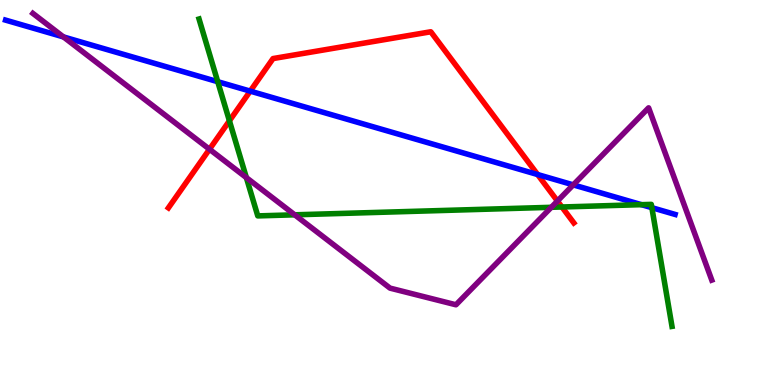[{'lines': ['blue', 'red'], 'intersections': [{'x': 3.23, 'y': 7.63}, {'x': 6.94, 'y': 5.47}]}, {'lines': ['green', 'red'], 'intersections': [{'x': 2.96, 'y': 6.86}, {'x': 7.25, 'y': 4.62}]}, {'lines': ['purple', 'red'], 'intersections': [{'x': 2.7, 'y': 6.12}, {'x': 7.19, 'y': 4.78}]}, {'lines': ['blue', 'green'], 'intersections': [{'x': 2.81, 'y': 7.88}, {'x': 8.28, 'y': 4.68}, {'x': 8.41, 'y': 4.61}]}, {'lines': ['blue', 'purple'], 'intersections': [{'x': 0.819, 'y': 9.04}, {'x': 7.4, 'y': 5.2}]}, {'lines': ['green', 'purple'], 'intersections': [{'x': 3.18, 'y': 5.39}, {'x': 3.8, 'y': 4.42}, {'x': 7.11, 'y': 4.62}]}]